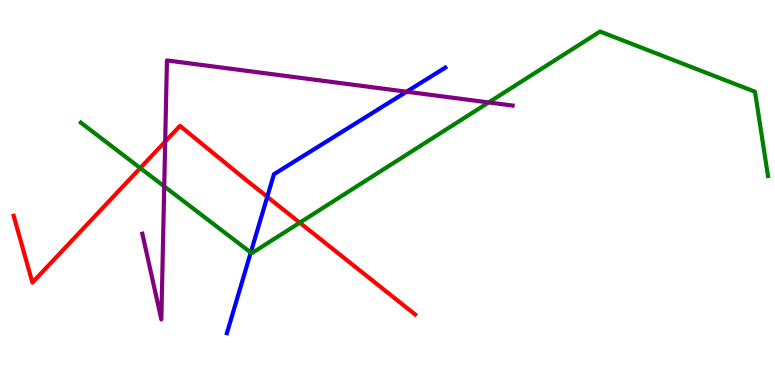[{'lines': ['blue', 'red'], 'intersections': [{'x': 3.45, 'y': 4.89}]}, {'lines': ['green', 'red'], 'intersections': [{'x': 1.81, 'y': 5.63}, {'x': 3.87, 'y': 4.22}]}, {'lines': ['purple', 'red'], 'intersections': [{'x': 2.13, 'y': 6.32}]}, {'lines': ['blue', 'green'], 'intersections': [{'x': 3.24, 'y': 3.44}]}, {'lines': ['blue', 'purple'], 'intersections': [{'x': 5.25, 'y': 7.62}]}, {'lines': ['green', 'purple'], 'intersections': [{'x': 2.12, 'y': 5.16}, {'x': 6.31, 'y': 7.34}]}]